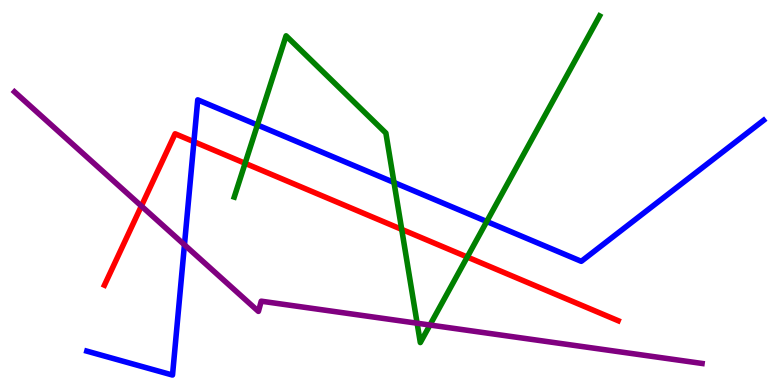[{'lines': ['blue', 'red'], 'intersections': [{'x': 2.5, 'y': 6.32}]}, {'lines': ['green', 'red'], 'intersections': [{'x': 3.16, 'y': 5.76}, {'x': 5.18, 'y': 4.04}, {'x': 6.03, 'y': 3.32}]}, {'lines': ['purple', 'red'], 'intersections': [{'x': 1.82, 'y': 4.65}]}, {'lines': ['blue', 'green'], 'intersections': [{'x': 3.32, 'y': 6.75}, {'x': 5.08, 'y': 5.26}, {'x': 6.28, 'y': 4.25}]}, {'lines': ['blue', 'purple'], 'intersections': [{'x': 2.38, 'y': 3.64}]}, {'lines': ['green', 'purple'], 'intersections': [{'x': 5.38, 'y': 1.6}, {'x': 5.55, 'y': 1.56}]}]